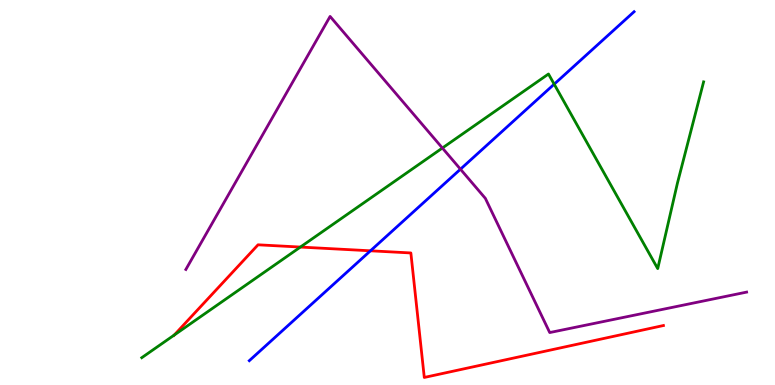[{'lines': ['blue', 'red'], 'intersections': [{'x': 4.78, 'y': 3.49}]}, {'lines': ['green', 'red'], 'intersections': [{'x': 2.25, 'y': 1.3}, {'x': 3.88, 'y': 3.58}]}, {'lines': ['purple', 'red'], 'intersections': []}, {'lines': ['blue', 'green'], 'intersections': [{'x': 7.15, 'y': 7.81}]}, {'lines': ['blue', 'purple'], 'intersections': [{'x': 5.94, 'y': 5.61}]}, {'lines': ['green', 'purple'], 'intersections': [{'x': 5.71, 'y': 6.16}]}]